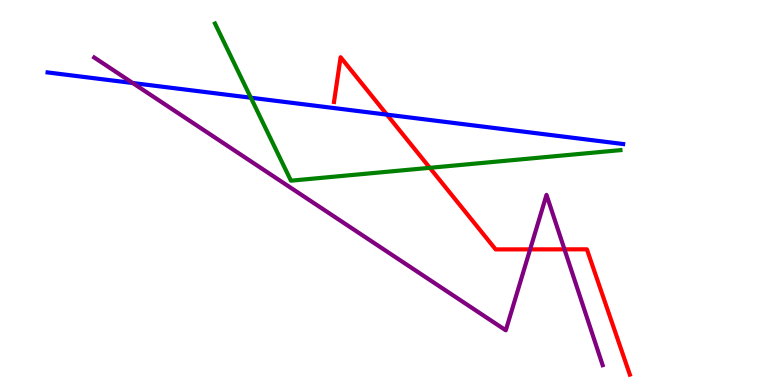[{'lines': ['blue', 'red'], 'intersections': [{'x': 4.99, 'y': 7.02}]}, {'lines': ['green', 'red'], 'intersections': [{'x': 5.55, 'y': 5.64}]}, {'lines': ['purple', 'red'], 'intersections': [{'x': 6.84, 'y': 3.52}, {'x': 7.28, 'y': 3.52}]}, {'lines': ['blue', 'green'], 'intersections': [{'x': 3.24, 'y': 7.46}]}, {'lines': ['blue', 'purple'], 'intersections': [{'x': 1.71, 'y': 7.84}]}, {'lines': ['green', 'purple'], 'intersections': []}]